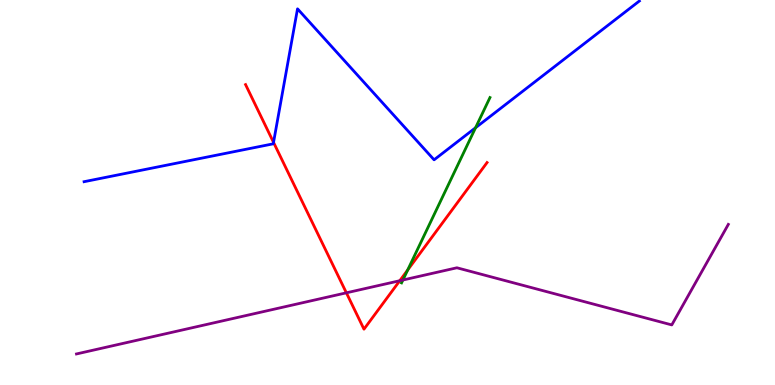[{'lines': ['blue', 'red'], 'intersections': [{'x': 3.53, 'y': 6.3}]}, {'lines': ['green', 'red'], 'intersections': [{'x': 5.26, 'y': 2.99}]}, {'lines': ['purple', 'red'], 'intersections': [{'x': 4.47, 'y': 2.39}, {'x': 5.16, 'y': 2.71}]}, {'lines': ['blue', 'green'], 'intersections': [{'x': 6.14, 'y': 6.68}]}, {'lines': ['blue', 'purple'], 'intersections': []}, {'lines': ['green', 'purple'], 'intersections': [{'x': 5.2, 'y': 2.73}]}]